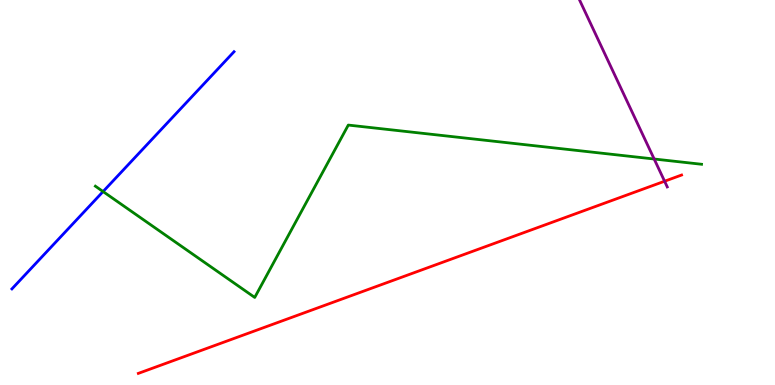[{'lines': ['blue', 'red'], 'intersections': []}, {'lines': ['green', 'red'], 'intersections': []}, {'lines': ['purple', 'red'], 'intersections': [{'x': 8.58, 'y': 5.29}]}, {'lines': ['blue', 'green'], 'intersections': [{'x': 1.33, 'y': 5.02}]}, {'lines': ['blue', 'purple'], 'intersections': []}, {'lines': ['green', 'purple'], 'intersections': [{'x': 8.44, 'y': 5.87}]}]